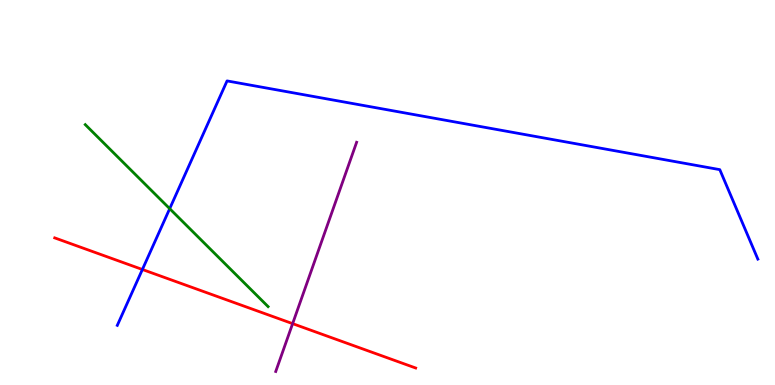[{'lines': ['blue', 'red'], 'intersections': [{'x': 1.84, 'y': 3.0}]}, {'lines': ['green', 'red'], 'intersections': []}, {'lines': ['purple', 'red'], 'intersections': [{'x': 3.78, 'y': 1.59}]}, {'lines': ['blue', 'green'], 'intersections': [{'x': 2.19, 'y': 4.58}]}, {'lines': ['blue', 'purple'], 'intersections': []}, {'lines': ['green', 'purple'], 'intersections': []}]